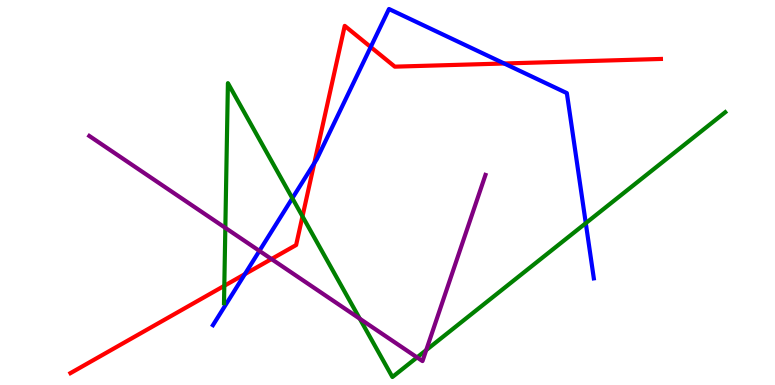[{'lines': ['blue', 'red'], 'intersections': [{'x': 3.16, 'y': 2.88}, {'x': 4.06, 'y': 5.76}, {'x': 4.78, 'y': 8.78}, {'x': 6.51, 'y': 8.35}]}, {'lines': ['green', 'red'], 'intersections': [{'x': 2.89, 'y': 2.58}, {'x': 3.9, 'y': 4.38}]}, {'lines': ['purple', 'red'], 'intersections': [{'x': 3.5, 'y': 3.27}]}, {'lines': ['blue', 'green'], 'intersections': [{'x': 3.77, 'y': 4.85}, {'x': 7.56, 'y': 4.2}]}, {'lines': ['blue', 'purple'], 'intersections': [{'x': 3.35, 'y': 3.48}]}, {'lines': ['green', 'purple'], 'intersections': [{'x': 2.91, 'y': 4.08}, {'x': 4.64, 'y': 1.72}, {'x': 5.38, 'y': 0.717}, {'x': 5.5, 'y': 0.906}]}]